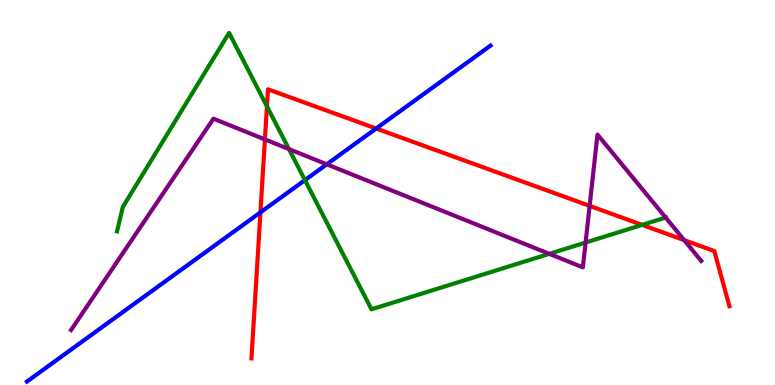[{'lines': ['blue', 'red'], 'intersections': [{'x': 3.36, 'y': 4.48}, {'x': 4.85, 'y': 6.66}]}, {'lines': ['green', 'red'], 'intersections': [{'x': 3.44, 'y': 7.24}, {'x': 8.29, 'y': 4.16}]}, {'lines': ['purple', 'red'], 'intersections': [{'x': 3.42, 'y': 6.38}, {'x': 7.61, 'y': 4.65}, {'x': 8.83, 'y': 3.76}]}, {'lines': ['blue', 'green'], 'intersections': [{'x': 3.93, 'y': 5.32}]}, {'lines': ['blue', 'purple'], 'intersections': [{'x': 4.22, 'y': 5.73}]}, {'lines': ['green', 'purple'], 'intersections': [{'x': 3.73, 'y': 6.13}, {'x': 7.09, 'y': 3.41}, {'x': 7.56, 'y': 3.7}, {'x': 8.59, 'y': 4.35}]}]